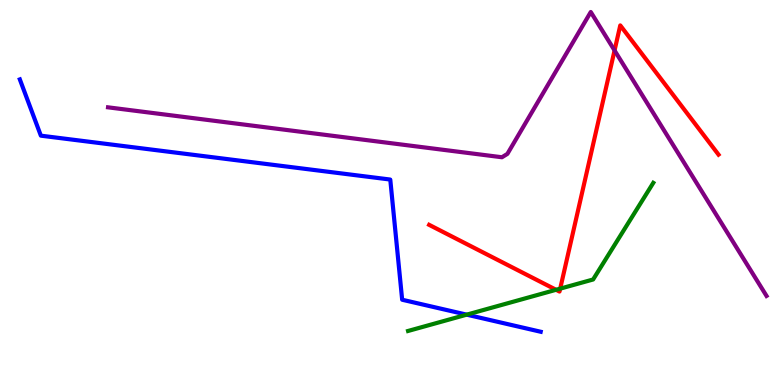[{'lines': ['blue', 'red'], 'intersections': []}, {'lines': ['green', 'red'], 'intersections': [{'x': 7.18, 'y': 2.47}, {'x': 7.23, 'y': 2.5}]}, {'lines': ['purple', 'red'], 'intersections': [{'x': 7.93, 'y': 8.69}]}, {'lines': ['blue', 'green'], 'intersections': [{'x': 6.02, 'y': 1.83}]}, {'lines': ['blue', 'purple'], 'intersections': []}, {'lines': ['green', 'purple'], 'intersections': []}]